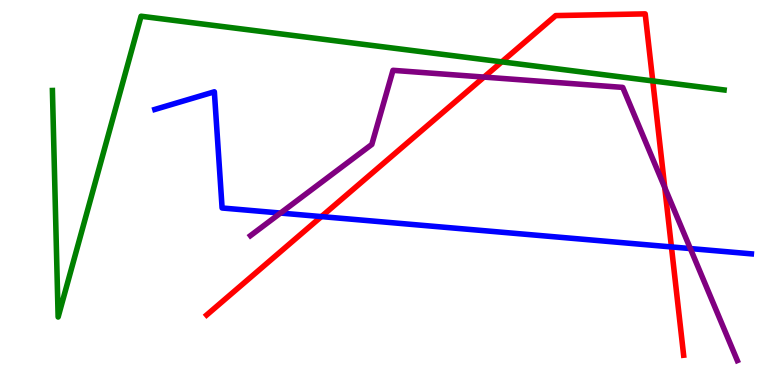[{'lines': ['blue', 'red'], 'intersections': [{'x': 4.15, 'y': 4.37}, {'x': 8.66, 'y': 3.59}]}, {'lines': ['green', 'red'], 'intersections': [{'x': 6.47, 'y': 8.39}, {'x': 8.42, 'y': 7.9}]}, {'lines': ['purple', 'red'], 'intersections': [{'x': 6.25, 'y': 8.0}, {'x': 8.58, 'y': 5.13}]}, {'lines': ['blue', 'green'], 'intersections': []}, {'lines': ['blue', 'purple'], 'intersections': [{'x': 3.62, 'y': 4.47}, {'x': 8.91, 'y': 3.54}]}, {'lines': ['green', 'purple'], 'intersections': []}]